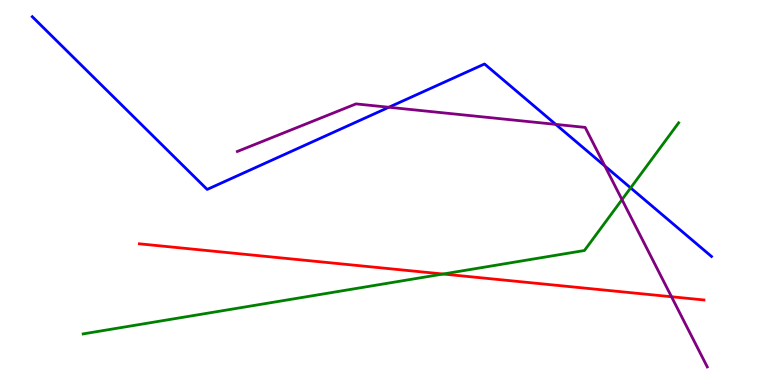[{'lines': ['blue', 'red'], 'intersections': []}, {'lines': ['green', 'red'], 'intersections': [{'x': 5.72, 'y': 2.88}]}, {'lines': ['purple', 'red'], 'intersections': [{'x': 8.66, 'y': 2.29}]}, {'lines': ['blue', 'green'], 'intersections': [{'x': 8.14, 'y': 5.12}]}, {'lines': ['blue', 'purple'], 'intersections': [{'x': 5.02, 'y': 7.21}, {'x': 7.17, 'y': 6.77}, {'x': 7.8, 'y': 5.69}]}, {'lines': ['green', 'purple'], 'intersections': [{'x': 8.03, 'y': 4.81}]}]